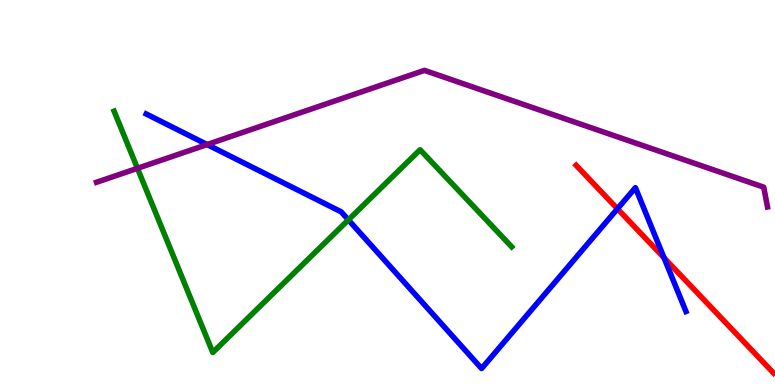[{'lines': ['blue', 'red'], 'intersections': [{'x': 7.97, 'y': 4.58}, {'x': 8.57, 'y': 3.3}]}, {'lines': ['green', 'red'], 'intersections': []}, {'lines': ['purple', 'red'], 'intersections': []}, {'lines': ['blue', 'green'], 'intersections': [{'x': 4.5, 'y': 4.29}]}, {'lines': ['blue', 'purple'], 'intersections': [{'x': 2.67, 'y': 6.25}]}, {'lines': ['green', 'purple'], 'intersections': [{'x': 1.77, 'y': 5.63}]}]